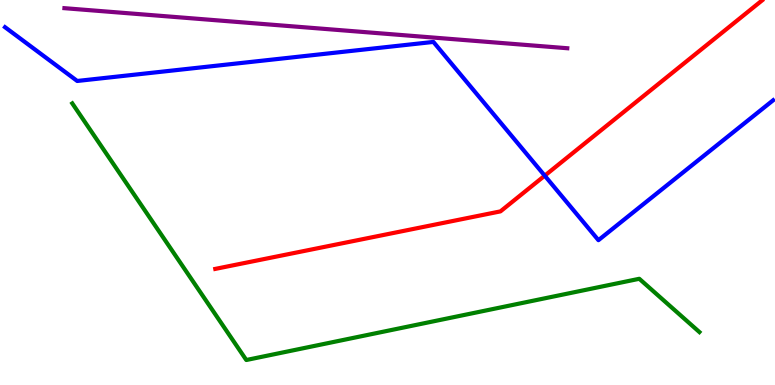[{'lines': ['blue', 'red'], 'intersections': [{'x': 7.03, 'y': 5.44}]}, {'lines': ['green', 'red'], 'intersections': []}, {'lines': ['purple', 'red'], 'intersections': []}, {'lines': ['blue', 'green'], 'intersections': []}, {'lines': ['blue', 'purple'], 'intersections': []}, {'lines': ['green', 'purple'], 'intersections': []}]